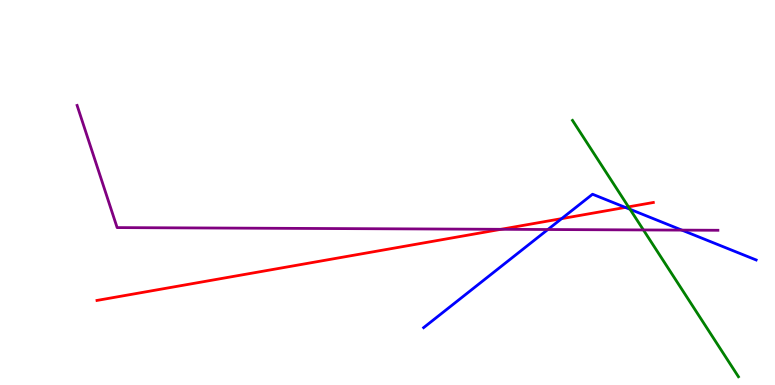[{'lines': ['blue', 'red'], 'intersections': [{'x': 7.25, 'y': 4.32}, {'x': 8.07, 'y': 4.61}]}, {'lines': ['green', 'red'], 'intersections': [{'x': 8.11, 'y': 4.63}]}, {'lines': ['purple', 'red'], 'intersections': [{'x': 6.46, 'y': 4.04}]}, {'lines': ['blue', 'green'], 'intersections': [{'x': 8.13, 'y': 4.56}]}, {'lines': ['blue', 'purple'], 'intersections': [{'x': 7.07, 'y': 4.04}, {'x': 8.8, 'y': 4.02}]}, {'lines': ['green', 'purple'], 'intersections': [{'x': 8.3, 'y': 4.03}]}]